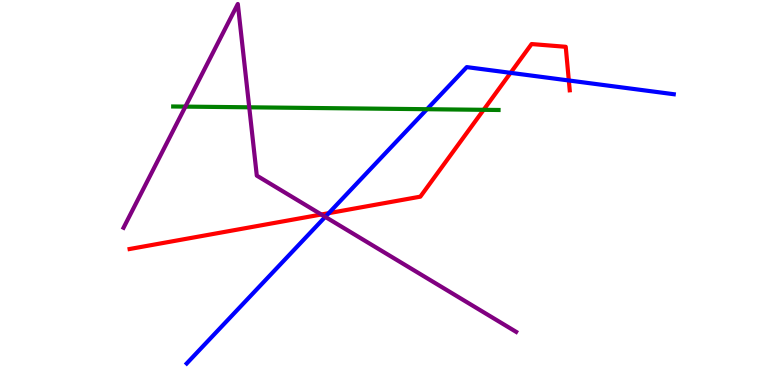[{'lines': ['blue', 'red'], 'intersections': [{'x': 4.24, 'y': 4.46}, {'x': 6.59, 'y': 8.11}, {'x': 7.34, 'y': 7.91}]}, {'lines': ['green', 'red'], 'intersections': [{'x': 6.24, 'y': 7.15}]}, {'lines': ['purple', 'red'], 'intersections': [{'x': 4.15, 'y': 4.43}]}, {'lines': ['blue', 'green'], 'intersections': [{'x': 5.51, 'y': 7.16}]}, {'lines': ['blue', 'purple'], 'intersections': [{'x': 4.2, 'y': 4.37}]}, {'lines': ['green', 'purple'], 'intersections': [{'x': 2.39, 'y': 7.23}, {'x': 3.22, 'y': 7.21}]}]